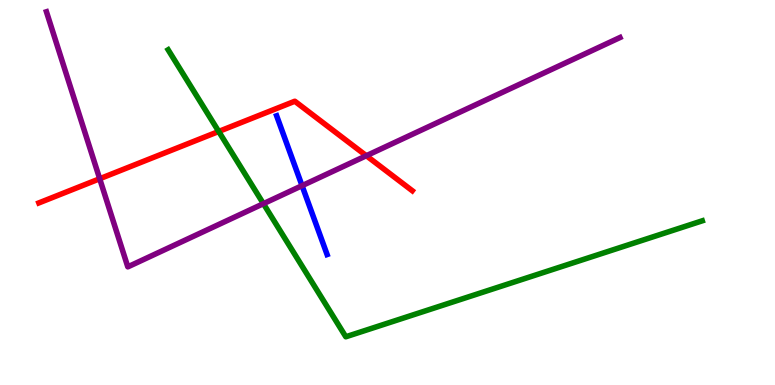[{'lines': ['blue', 'red'], 'intersections': []}, {'lines': ['green', 'red'], 'intersections': [{'x': 2.82, 'y': 6.59}]}, {'lines': ['purple', 'red'], 'intersections': [{'x': 1.29, 'y': 5.36}, {'x': 4.73, 'y': 5.96}]}, {'lines': ['blue', 'green'], 'intersections': []}, {'lines': ['blue', 'purple'], 'intersections': [{'x': 3.9, 'y': 5.18}]}, {'lines': ['green', 'purple'], 'intersections': [{'x': 3.4, 'y': 4.71}]}]